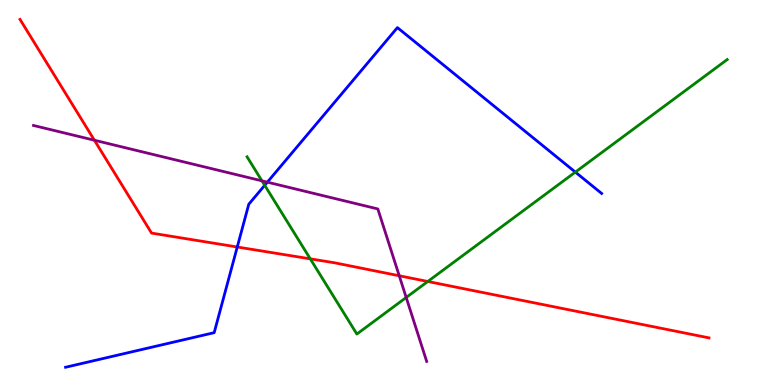[{'lines': ['blue', 'red'], 'intersections': [{'x': 3.06, 'y': 3.58}]}, {'lines': ['green', 'red'], 'intersections': [{'x': 4.0, 'y': 3.28}, {'x': 5.52, 'y': 2.69}]}, {'lines': ['purple', 'red'], 'intersections': [{'x': 1.22, 'y': 6.36}, {'x': 5.15, 'y': 2.84}]}, {'lines': ['blue', 'green'], 'intersections': [{'x': 3.42, 'y': 5.19}, {'x': 7.42, 'y': 5.53}]}, {'lines': ['blue', 'purple'], 'intersections': [{'x': 3.45, 'y': 5.27}]}, {'lines': ['green', 'purple'], 'intersections': [{'x': 3.38, 'y': 5.3}, {'x': 5.24, 'y': 2.27}]}]